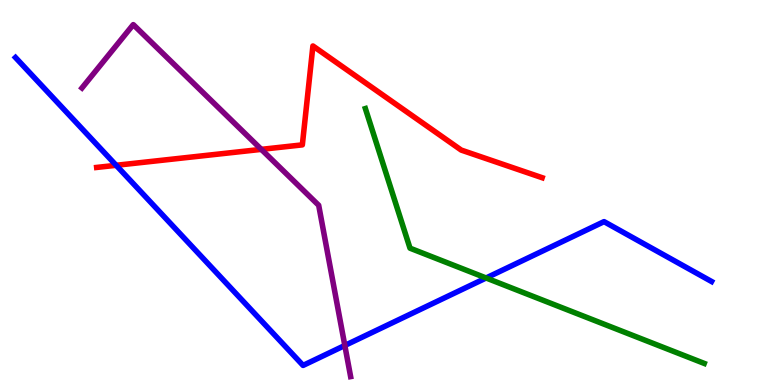[{'lines': ['blue', 'red'], 'intersections': [{'x': 1.5, 'y': 5.71}]}, {'lines': ['green', 'red'], 'intersections': []}, {'lines': ['purple', 'red'], 'intersections': [{'x': 3.37, 'y': 6.12}]}, {'lines': ['blue', 'green'], 'intersections': [{'x': 6.27, 'y': 2.78}]}, {'lines': ['blue', 'purple'], 'intersections': [{'x': 4.45, 'y': 1.03}]}, {'lines': ['green', 'purple'], 'intersections': []}]